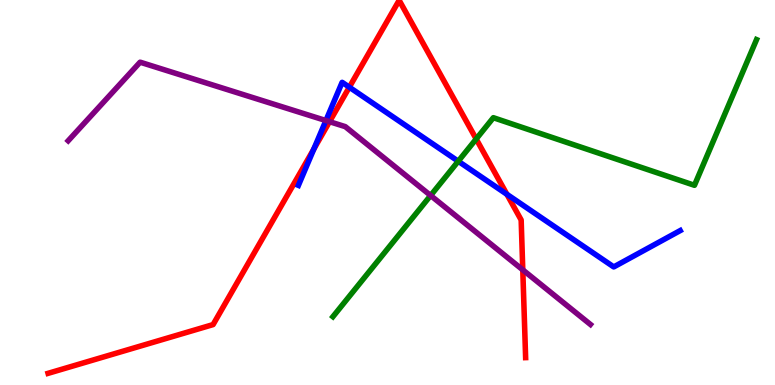[{'lines': ['blue', 'red'], 'intersections': [{'x': 4.05, 'y': 6.13}, {'x': 4.51, 'y': 7.74}, {'x': 6.54, 'y': 4.95}]}, {'lines': ['green', 'red'], 'intersections': [{'x': 6.14, 'y': 6.39}]}, {'lines': ['purple', 'red'], 'intersections': [{'x': 4.25, 'y': 6.84}, {'x': 6.75, 'y': 2.99}]}, {'lines': ['blue', 'green'], 'intersections': [{'x': 5.91, 'y': 5.81}]}, {'lines': ['blue', 'purple'], 'intersections': [{'x': 4.21, 'y': 6.87}]}, {'lines': ['green', 'purple'], 'intersections': [{'x': 5.56, 'y': 4.92}]}]